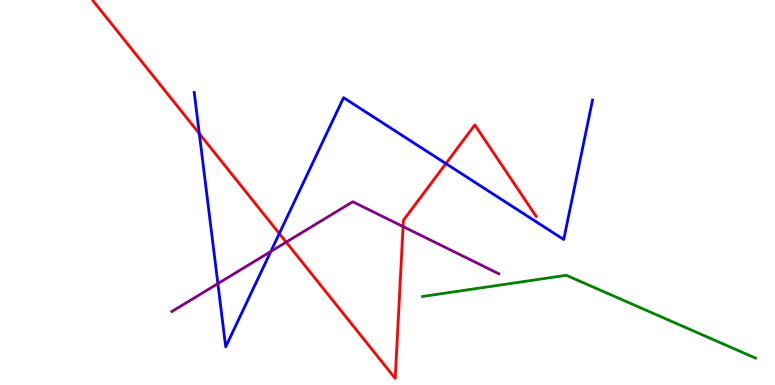[{'lines': ['blue', 'red'], 'intersections': [{'x': 2.57, 'y': 6.53}, {'x': 3.6, 'y': 3.93}, {'x': 5.75, 'y': 5.75}]}, {'lines': ['green', 'red'], 'intersections': []}, {'lines': ['purple', 'red'], 'intersections': [{'x': 3.69, 'y': 3.71}, {'x': 5.2, 'y': 4.12}]}, {'lines': ['blue', 'green'], 'intersections': []}, {'lines': ['blue', 'purple'], 'intersections': [{'x': 2.81, 'y': 2.63}, {'x': 3.49, 'y': 3.47}]}, {'lines': ['green', 'purple'], 'intersections': []}]